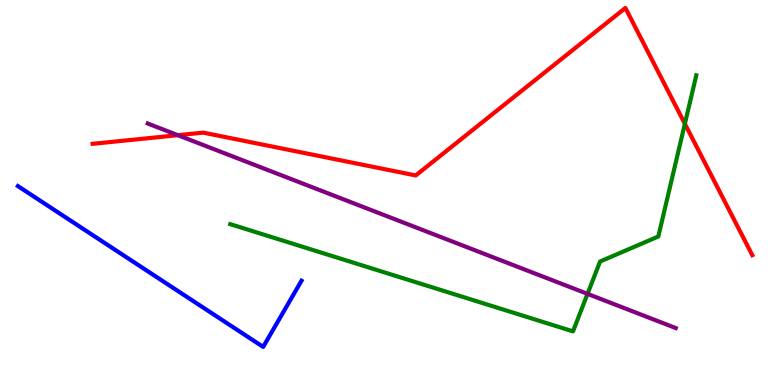[{'lines': ['blue', 'red'], 'intersections': []}, {'lines': ['green', 'red'], 'intersections': [{'x': 8.84, 'y': 6.78}]}, {'lines': ['purple', 'red'], 'intersections': [{'x': 2.3, 'y': 6.49}]}, {'lines': ['blue', 'green'], 'intersections': []}, {'lines': ['blue', 'purple'], 'intersections': []}, {'lines': ['green', 'purple'], 'intersections': [{'x': 7.58, 'y': 2.37}]}]